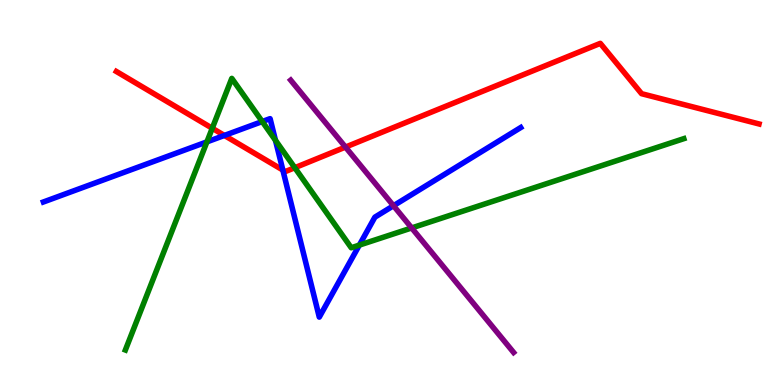[{'lines': ['blue', 'red'], 'intersections': [{'x': 2.9, 'y': 6.48}, {'x': 3.65, 'y': 5.58}]}, {'lines': ['green', 'red'], 'intersections': [{'x': 2.74, 'y': 6.67}, {'x': 3.8, 'y': 5.64}]}, {'lines': ['purple', 'red'], 'intersections': [{'x': 4.46, 'y': 6.18}]}, {'lines': ['blue', 'green'], 'intersections': [{'x': 2.67, 'y': 6.31}, {'x': 3.38, 'y': 6.84}, {'x': 3.55, 'y': 6.36}, {'x': 4.64, 'y': 3.63}]}, {'lines': ['blue', 'purple'], 'intersections': [{'x': 5.08, 'y': 4.66}]}, {'lines': ['green', 'purple'], 'intersections': [{'x': 5.31, 'y': 4.08}]}]